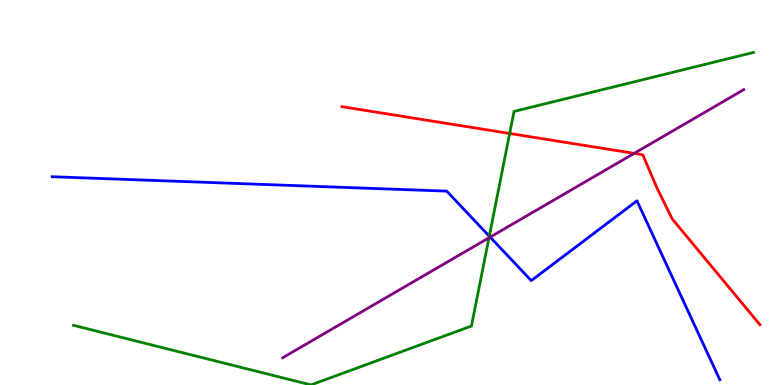[{'lines': ['blue', 'red'], 'intersections': []}, {'lines': ['green', 'red'], 'intersections': [{'x': 6.58, 'y': 6.53}]}, {'lines': ['purple', 'red'], 'intersections': [{'x': 8.18, 'y': 6.02}]}, {'lines': ['blue', 'green'], 'intersections': [{'x': 6.31, 'y': 3.87}]}, {'lines': ['blue', 'purple'], 'intersections': [{'x': 6.32, 'y': 3.84}]}, {'lines': ['green', 'purple'], 'intersections': [{'x': 6.31, 'y': 3.82}]}]